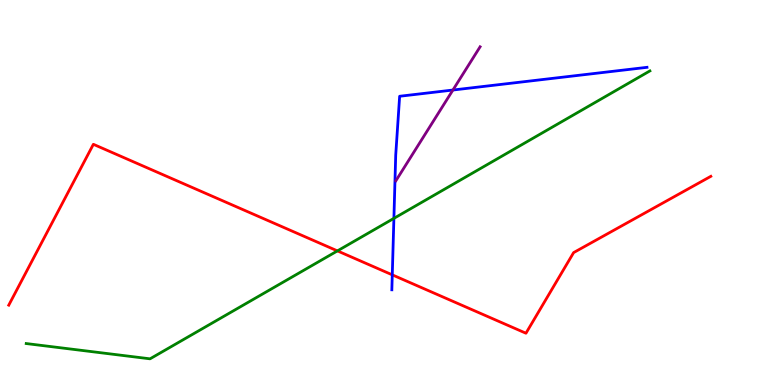[{'lines': ['blue', 'red'], 'intersections': [{'x': 5.06, 'y': 2.86}]}, {'lines': ['green', 'red'], 'intersections': [{'x': 4.35, 'y': 3.48}]}, {'lines': ['purple', 'red'], 'intersections': []}, {'lines': ['blue', 'green'], 'intersections': [{'x': 5.08, 'y': 4.33}]}, {'lines': ['blue', 'purple'], 'intersections': [{'x': 5.84, 'y': 7.66}]}, {'lines': ['green', 'purple'], 'intersections': []}]